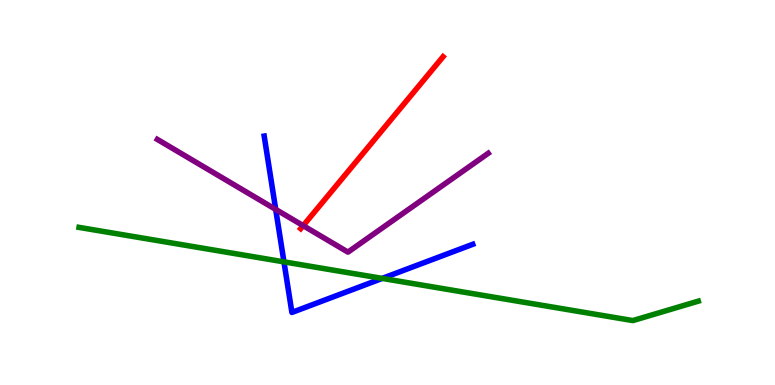[{'lines': ['blue', 'red'], 'intersections': []}, {'lines': ['green', 'red'], 'intersections': []}, {'lines': ['purple', 'red'], 'intersections': [{'x': 3.91, 'y': 4.14}]}, {'lines': ['blue', 'green'], 'intersections': [{'x': 3.66, 'y': 3.2}, {'x': 4.93, 'y': 2.77}]}, {'lines': ['blue', 'purple'], 'intersections': [{'x': 3.56, 'y': 4.56}]}, {'lines': ['green', 'purple'], 'intersections': []}]